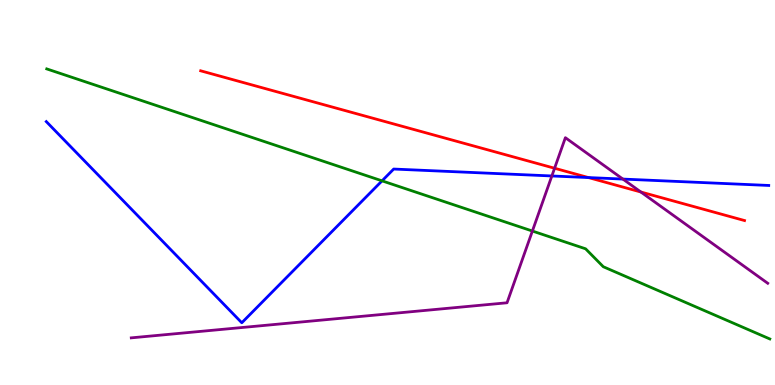[{'lines': ['blue', 'red'], 'intersections': [{'x': 7.59, 'y': 5.39}]}, {'lines': ['green', 'red'], 'intersections': []}, {'lines': ['purple', 'red'], 'intersections': [{'x': 7.16, 'y': 5.63}, {'x': 8.27, 'y': 5.01}]}, {'lines': ['blue', 'green'], 'intersections': [{'x': 4.93, 'y': 5.3}]}, {'lines': ['blue', 'purple'], 'intersections': [{'x': 7.12, 'y': 5.43}, {'x': 8.04, 'y': 5.35}]}, {'lines': ['green', 'purple'], 'intersections': [{'x': 6.87, 'y': 4.0}]}]